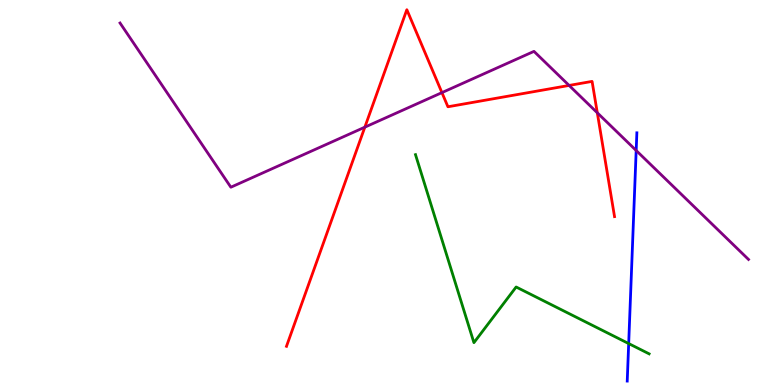[{'lines': ['blue', 'red'], 'intersections': []}, {'lines': ['green', 'red'], 'intersections': []}, {'lines': ['purple', 'red'], 'intersections': [{'x': 4.71, 'y': 6.7}, {'x': 5.7, 'y': 7.59}, {'x': 7.34, 'y': 7.78}, {'x': 7.71, 'y': 7.07}]}, {'lines': ['blue', 'green'], 'intersections': [{'x': 8.11, 'y': 1.08}]}, {'lines': ['blue', 'purple'], 'intersections': [{'x': 8.21, 'y': 6.09}]}, {'lines': ['green', 'purple'], 'intersections': []}]